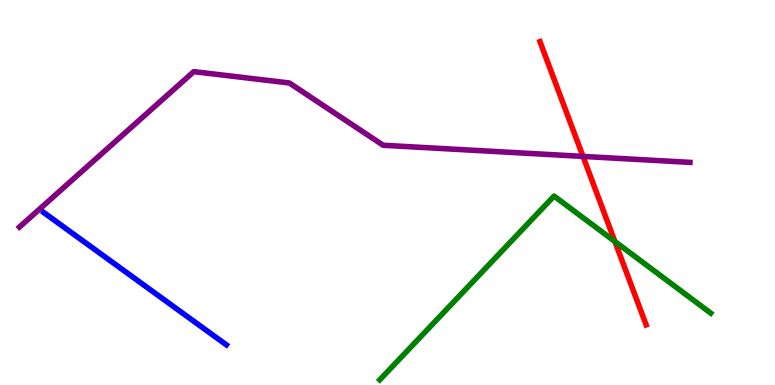[{'lines': ['blue', 'red'], 'intersections': []}, {'lines': ['green', 'red'], 'intersections': [{'x': 7.93, 'y': 3.73}]}, {'lines': ['purple', 'red'], 'intersections': [{'x': 7.52, 'y': 5.94}]}, {'lines': ['blue', 'green'], 'intersections': []}, {'lines': ['blue', 'purple'], 'intersections': []}, {'lines': ['green', 'purple'], 'intersections': []}]